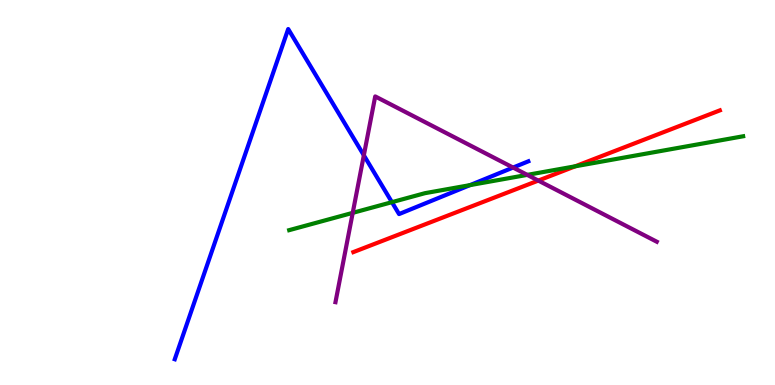[{'lines': ['blue', 'red'], 'intersections': []}, {'lines': ['green', 'red'], 'intersections': [{'x': 7.42, 'y': 5.68}]}, {'lines': ['purple', 'red'], 'intersections': [{'x': 6.95, 'y': 5.31}]}, {'lines': ['blue', 'green'], 'intersections': [{'x': 5.06, 'y': 4.75}, {'x': 6.06, 'y': 5.19}]}, {'lines': ['blue', 'purple'], 'intersections': [{'x': 4.69, 'y': 5.97}, {'x': 6.62, 'y': 5.65}]}, {'lines': ['green', 'purple'], 'intersections': [{'x': 4.55, 'y': 4.47}, {'x': 6.8, 'y': 5.46}]}]